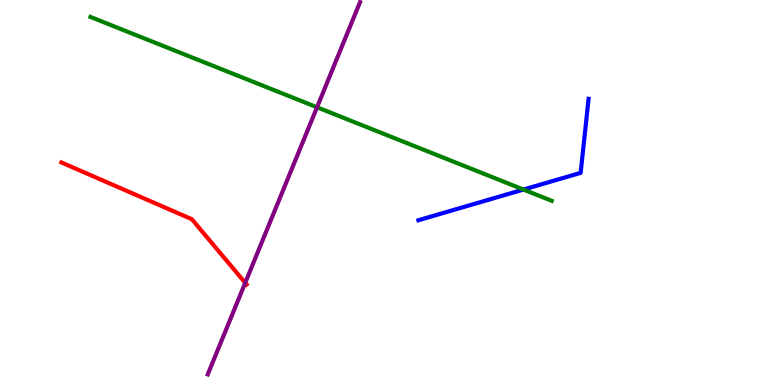[{'lines': ['blue', 'red'], 'intersections': []}, {'lines': ['green', 'red'], 'intersections': []}, {'lines': ['purple', 'red'], 'intersections': [{'x': 3.16, 'y': 2.65}]}, {'lines': ['blue', 'green'], 'intersections': [{'x': 6.75, 'y': 5.08}]}, {'lines': ['blue', 'purple'], 'intersections': []}, {'lines': ['green', 'purple'], 'intersections': [{'x': 4.09, 'y': 7.21}]}]